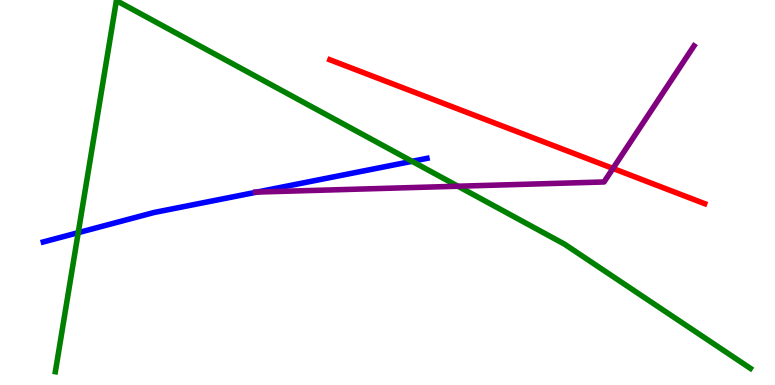[{'lines': ['blue', 'red'], 'intersections': []}, {'lines': ['green', 'red'], 'intersections': []}, {'lines': ['purple', 'red'], 'intersections': [{'x': 7.91, 'y': 5.62}]}, {'lines': ['blue', 'green'], 'intersections': [{'x': 1.01, 'y': 3.96}, {'x': 5.32, 'y': 5.81}]}, {'lines': ['blue', 'purple'], 'intersections': [{'x': 3.32, 'y': 5.01}]}, {'lines': ['green', 'purple'], 'intersections': [{'x': 5.91, 'y': 5.16}]}]